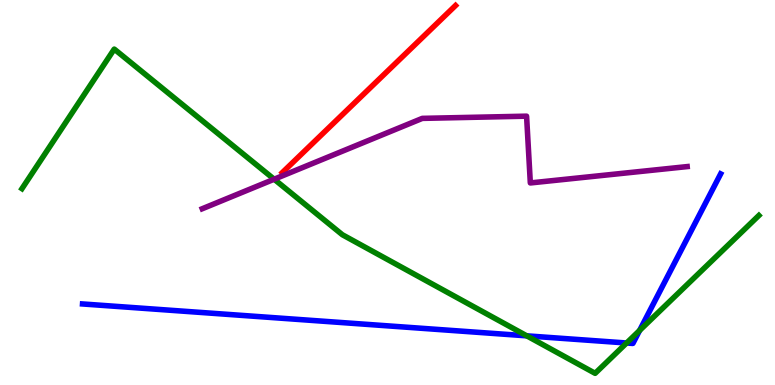[{'lines': ['blue', 'red'], 'intersections': []}, {'lines': ['green', 'red'], 'intersections': []}, {'lines': ['purple', 'red'], 'intersections': []}, {'lines': ['blue', 'green'], 'intersections': [{'x': 6.8, 'y': 1.28}, {'x': 8.09, 'y': 1.09}, {'x': 8.25, 'y': 1.42}]}, {'lines': ['blue', 'purple'], 'intersections': []}, {'lines': ['green', 'purple'], 'intersections': [{'x': 3.54, 'y': 5.35}]}]